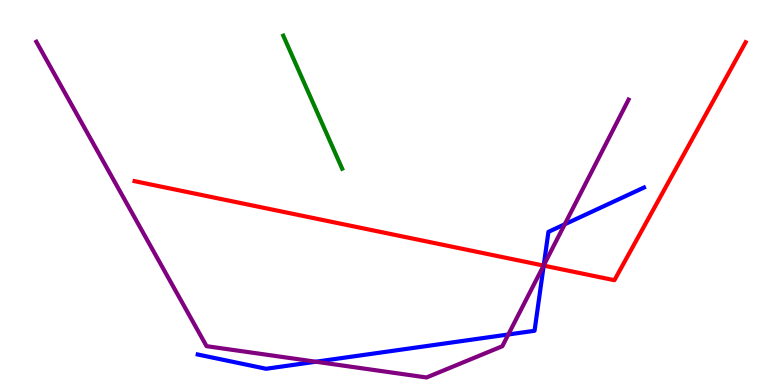[{'lines': ['blue', 'red'], 'intersections': [{'x': 7.02, 'y': 3.1}]}, {'lines': ['green', 'red'], 'intersections': []}, {'lines': ['purple', 'red'], 'intersections': [{'x': 7.01, 'y': 3.1}]}, {'lines': ['blue', 'green'], 'intersections': []}, {'lines': ['blue', 'purple'], 'intersections': [{'x': 4.08, 'y': 0.605}, {'x': 6.56, 'y': 1.31}, {'x': 7.02, 'y': 3.11}, {'x': 7.29, 'y': 4.17}]}, {'lines': ['green', 'purple'], 'intersections': []}]